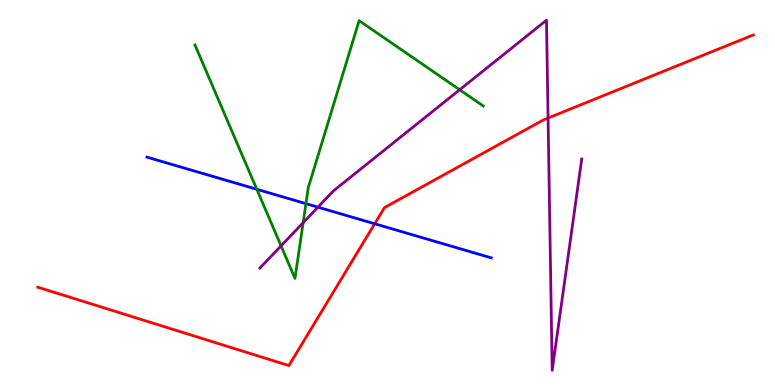[{'lines': ['blue', 'red'], 'intersections': [{'x': 4.83, 'y': 4.19}]}, {'lines': ['green', 'red'], 'intersections': []}, {'lines': ['purple', 'red'], 'intersections': [{'x': 7.07, 'y': 6.93}]}, {'lines': ['blue', 'green'], 'intersections': [{'x': 3.31, 'y': 5.08}, {'x': 3.95, 'y': 4.71}]}, {'lines': ['blue', 'purple'], 'intersections': [{'x': 4.1, 'y': 4.62}]}, {'lines': ['green', 'purple'], 'intersections': [{'x': 3.63, 'y': 3.61}, {'x': 3.91, 'y': 4.22}, {'x': 5.93, 'y': 7.67}]}]